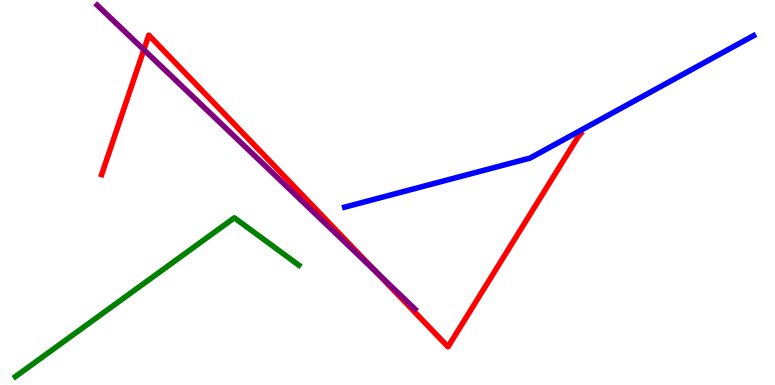[{'lines': ['blue', 'red'], 'intersections': []}, {'lines': ['green', 'red'], 'intersections': []}, {'lines': ['purple', 'red'], 'intersections': [{'x': 1.86, 'y': 8.71}, {'x': 4.86, 'y': 2.93}]}, {'lines': ['blue', 'green'], 'intersections': []}, {'lines': ['blue', 'purple'], 'intersections': []}, {'lines': ['green', 'purple'], 'intersections': []}]